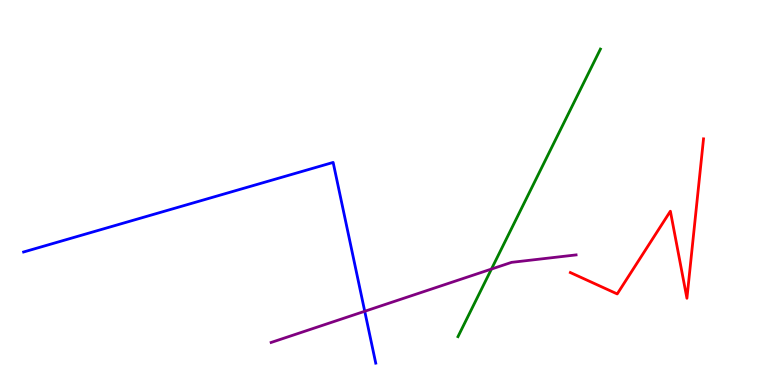[{'lines': ['blue', 'red'], 'intersections': []}, {'lines': ['green', 'red'], 'intersections': []}, {'lines': ['purple', 'red'], 'intersections': []}, {'lines': ['blue', 'green'], 'intersections': []}, {'lines': ['blue', 'purple'], 'intersections': [{'x': 4.71, 'y': 1.91}]}, {'lines': ['green', 'purple'], 'intersections': [{'x': 6.34, 'y': 3.01}]}]